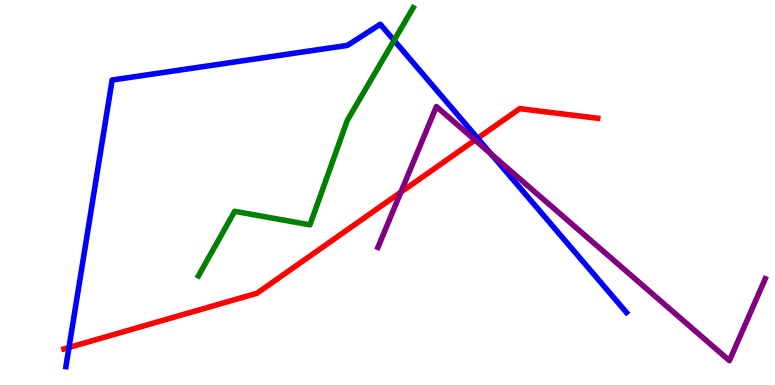[{'lines': ['blue', 'red'], 'intersections': [{'x': 0.89, 'y': 0.976}, {'x': 6.16, 'y': 6.41}]}, {'lines': ['green', 'red'], 'intersections': []}, {'lines': ['purple', 'red'], 'intersections': [{'x': 5.17, 'y': 5.01}, {'x': 6.13, 'y': 6.36}]}, {'lines': ['blue', 'green'], 'intersections': [{'x': 5.08, 'y': 8.95}]}, {'lines': ['blue', 'purple'], 'intersections': [{'x': 6.34, 'y': 6.0}]}, {'lines': ['green', 'purple'], 'intersections': []}]